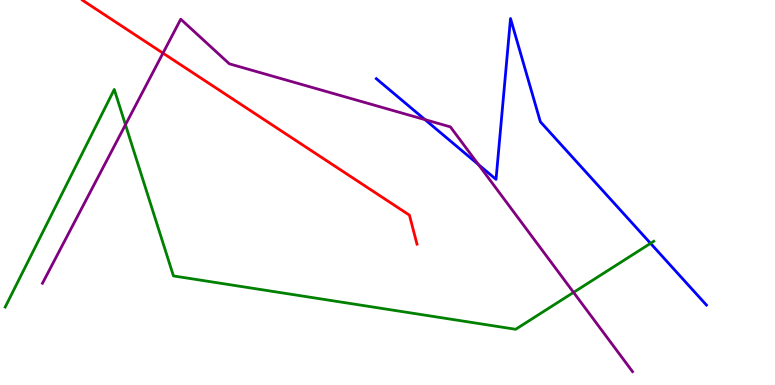[{'lines': ['blue', 'red'], 'intersections': []}, {'lines': ['green', 'red'], 'intersections': []}, {'lines': ['purple', 'red'], 'intersections': [{'x': 2.1, 'y': 8.62}]}, {'lines': ['blue', 'green'], 'intersections': [{'x': 8.39, 'y': 3.68}]}, {'lines': ['blue', 'purple'], 'intersections': [{'x': 5.48, 'y': 6.89}, {'x': 6.17, 'y': 5.73}]}, {'lines': ['green', 'purple'], 'intersections': [{'x': 1.62, 'y': 6.76}, {'x': 7.4, 'y': 2.41}]}]